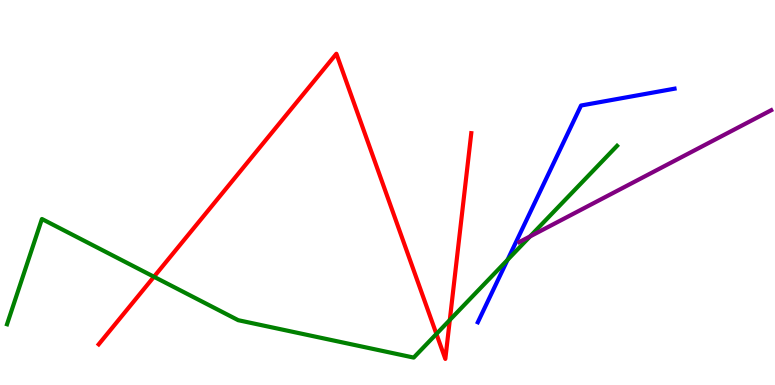[{'lines': ['blue', 'red'], 'intersections': []}, {'lines': ['green', 'red'], 'intersections': [{'x': 1.99, 'y': 2.81}, {'x': 5.63, 'y': 1.33}, {'x': 5.8, 'y': 1.69}]}, {'lines': ['purple', 'red'], 'intersections': []}, {'lines': ['blue', 'green'], 'intersections': [{'x': 6.55, 'y': 3.25}]}, {'lines': ['blue', 'purple'], 'intersections': []}, {'lines': ['green', 'purple'], 'intersections': [{'x': 6.84, 'y': 3.86}]}]